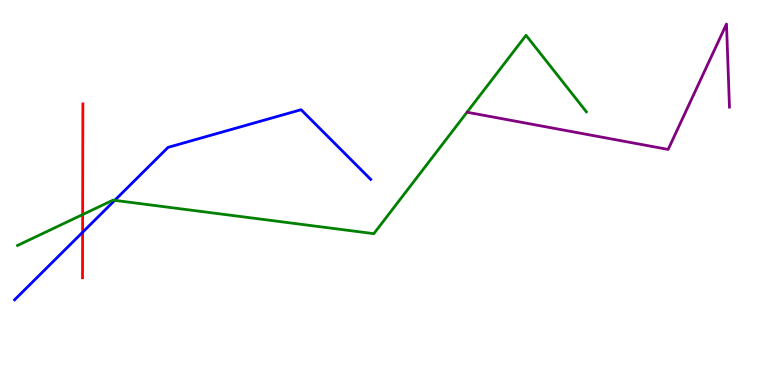[{'lines': ['blue', 'red'], 'intersections': [{'x': 1.07, 'y': 3.97}]}, {'lines': ['green', 'red'], 'intersections': [{'x': 1.07, 'y': 4.43}]}, {'lines': ['purple', 'red'], 'intersections': []}, {'lines': ['blue', 'green'], 'intersections': [{'x': 1.48, 'y': 4.8}]}, {'lines': ['blue', 'purple'], 'intersections': []}, {'lines': ['green', 'purple'], 'intersections': []}]